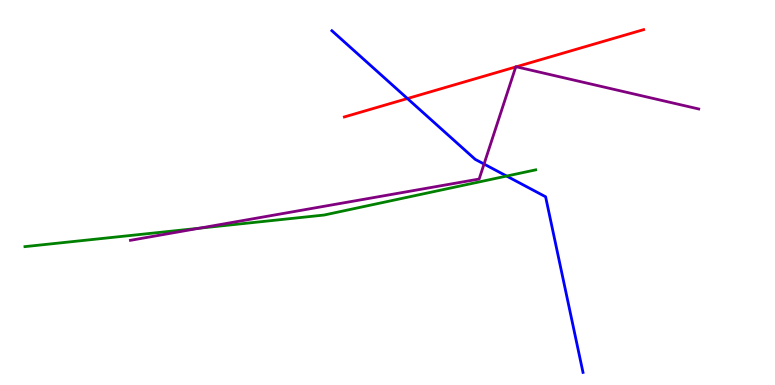[{'lines': ['blue', 'red'], 'intersections': [{'x': 5.26, 'y': 7.44}]}, {'lines': ['green', 'red'], 'intersections': []}, {'lines': ['purple', 'red'], 'intersections': [{'x': 6.65, 'y': 8.26}, {'x': 6.66, 'y': 8.27}]}, {'lines': ['blue', 'green'], 'intersections': [{'x': 6.54, 'y': 5.43}]}, {'lines': ['blue', 'purple'], 'intersections': [{'x': 6.25, 'y': 5.74}]}, {'lines': ['green', 'purple'], 'intersections': [{'x': 2.57, 'y': 4.07}]}]